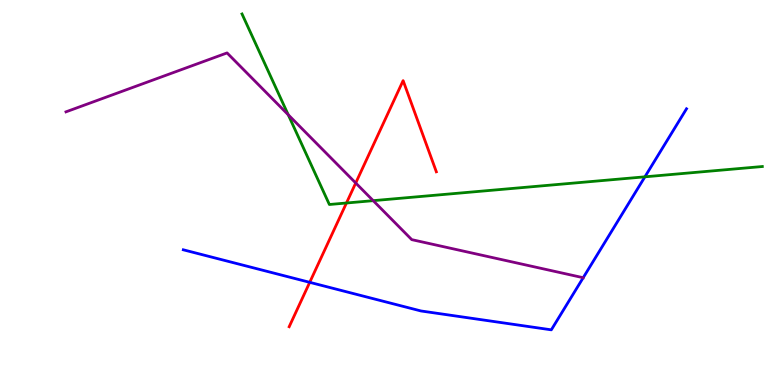[{'lines': ['blue', 'red'], 'intersections': [{'x': 4.0, 'y': 2.67}]}, {'lines': ['green', 'red'], 'intersections': [{'x': 4.47, 'y': 4.73}]}, {'lines': ['purple', 'red'], 'intersections': [{'x': 4.59, 'y': 5.25}]}, {'lines': ['blue', 'green'], 'intersections': [{'x': 8.32, 'y': 5.41}]}, {'lines': ['blue', 'purple'], 'intersections': [{'x': 7.53, 'y': 2.79}]}, {'lines': ['green', 'purple'], 'intersections': [{'x': 3.72, 'y': 7.02}, {'x': 4.82, 'y': 4.79}]}]